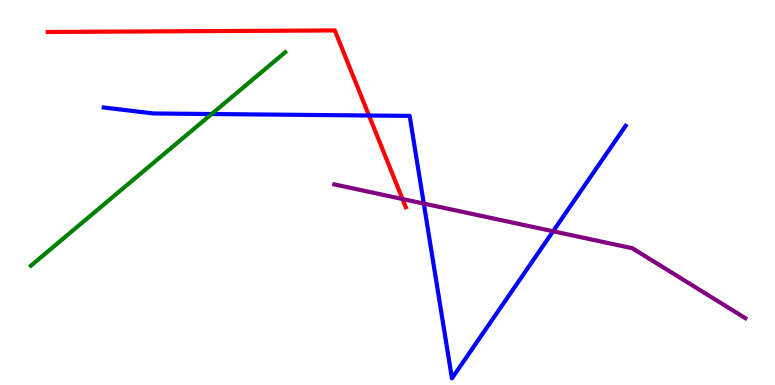[{'lines': ['blue', 'red'], 'intersections': [{'x': 4.76, 'y': 7.0}]}, {'lines': ['green', 'red'], 'intersections': []}, {'lines': ['purple', 'red'], 'intersections': [{'x': 5.19, 'y': 4.83}]}, {'lines': ['blue', 'green'], 'intersections': [{'x': 2.73, 'y': 7.04}]}, {'lines': ['blue', 'purple'], 'intersections': [{'x': 5.47, 'y': 4.71}, {'x': 7.14, 'y': 3.99}]}, {'lines': ['green', 'purple'], 'intersections': []}]